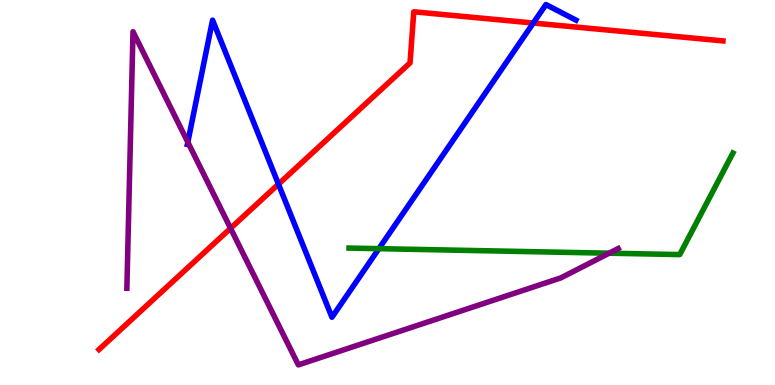[{'lines': ['blue', 'red'], 'intersections': [{'x': 3.59, 'y': 5.22}, {'x': 6.88, 'y': 9.4}]}, {'lines': ['green', 'red'], 'intersections': []}, {'lines': ['purple', 'red'], 'intersections': [{'x': 2.97, 'y': 4.07}]}, {'lines': ['blue', 'green'], 'intersections': [{'x': 4.89, 'y': 3.54}]}, {'lines': ['blue', 'purple'], 'intersections': [{'x': 2.42, 'y': 6.31}]}, {'lines': ['green', 'purple'], 'intersections': [{'x': 7.86, 'y': 3.42}]}]